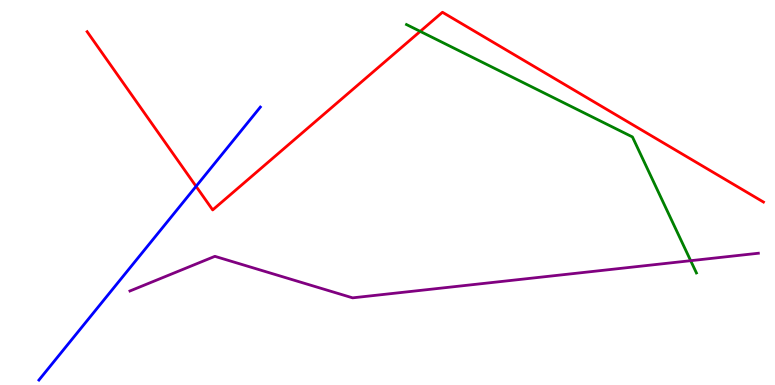[{'lines': ['blue', 'red'], 'intersections': [{'x': 2.53, 'y': 5.16}]}, {'lines': ['green', 'red'], 'intersections': [{'x': 5.42, 'y': 9.18}]}, {'lines': ['purple', 'red'], 'intersections': []}, {'lines': ['blue', 'green'], 'intersections': []}, {'lines': ['blue', 'purple'], 'intersections': []}, {'lines': ['green', 'purple'], 'intersections': [{'x': 8.91, 'y': 3.23}]}]